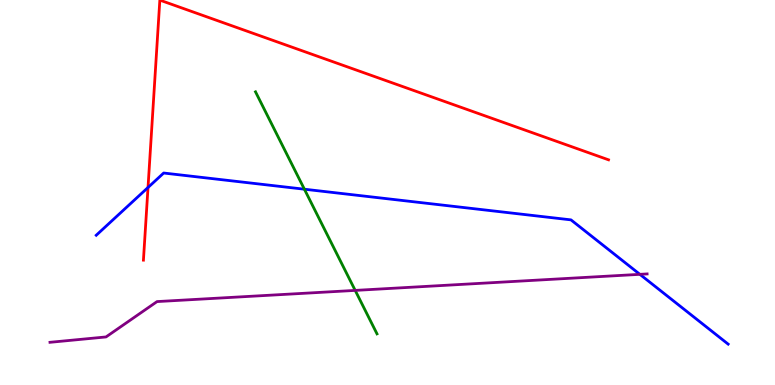[{'lines': ['blue', 'red'], 'intersections': [{'x': 1.91, 'y': 5.13}]}, {'lines': ['green', 'red'], 'intersections': []}, {'lines': ['purple', 'red'], 'intersections': []}, {'lines': ['blue', 'green'], 'intersections': [{'x': 3.93, 'y': 5.09}]}, {'lines': ['blue', 'purple'], 'intersections': [{'x': 8.26, 'y': 2.87}]}, {'lines': ['green', 'purple'], 'intersections': [{'x': 4.58, 'y': 2.46}]}]